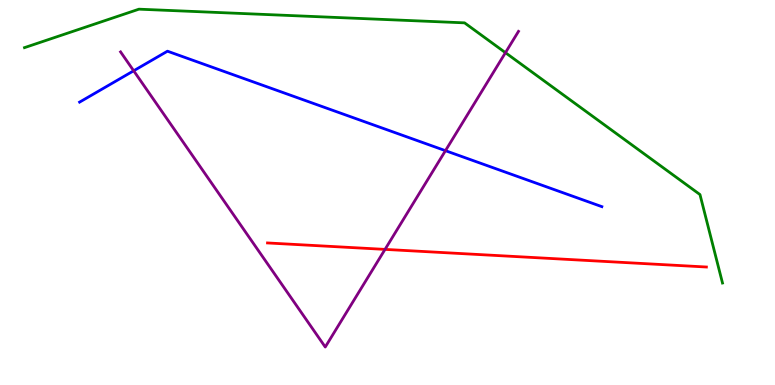[{'lines': ['blue', 'red'], 'intersections': []}, {'lines': ['green', 'red'], 'intersections': []}, {'lines': ['purple', 'red'], 'intersections': [{'x': 4.97, 'y': 3.52}]}, {'lines': ['blue', 'green'], 'intersections': []}, {'lines': ['blue', 'purple'], 'intersections': [{'x': 1.72, 'y': 8.16}, {'x': 5.75, 'y': 6.09}]}, {'lines': ['green', 'purple'], 'intersections': [{'x': 6.52, 'y': 8.63}]}]